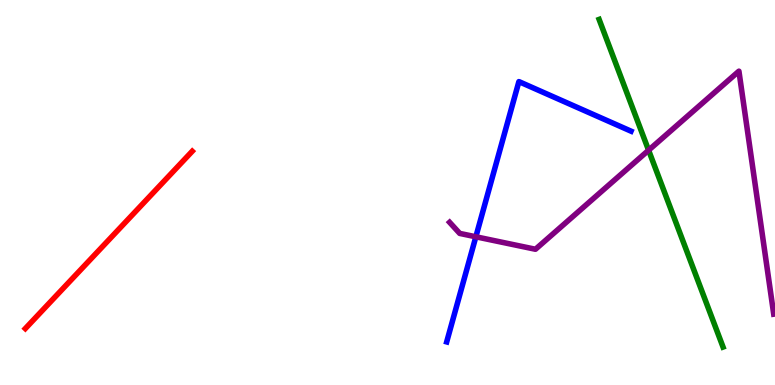[{'lines': ['blue', 'red'], 'intersections': []}, {'lines': ['green', 'red'], 'intersections': []}, {'lines': ['purple', 'red'], 'intersections': []}, {'lines': ['blue', 'green'], 'intersections': []}, {'lines': ['blue', 'purple'], 'intersections': [{'x': 6.14, 'y': 3.85}]}, {'lines': ['green', 'purple'], 'intersections': [{'x': 8.37, 'y': 6.1}]}]